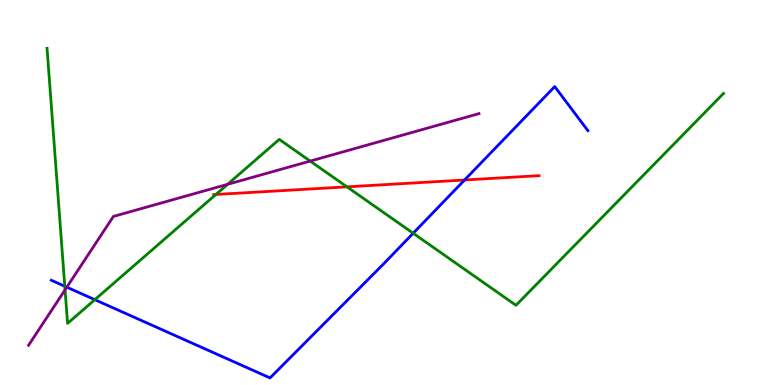[{'lines': ['blue', 'red'], 'intersections': [{'x': 5.99, 'y': 5.32}]}, {'lines': ['green', 'red'], 'intersections': [{'x': 2.79, 'y': 4.95}, {'x': 4.48, 'y': 5.15}]}, {'lines': ['purple', 'red'], 'intersections': []}, {'lines': ['blue', 'green'], 'intersections': [{'x': 0.836, 'y': 2.56}, {'x': 1.22, 'y': 2.22}, {'x': 5.33, 'y': 3.94}]}, {'lines': ['blue', 'purple'], 'intersections': [{'x': 0.862, 'y': 2.54}]}, {'lines': ['green', 'purple'], 'intersections': [{'x': 0.84, 'y': 2.47}, {'x': 2.94, 'y': 5.21}, {'x': 4.0, 'y': 5.82}]}]